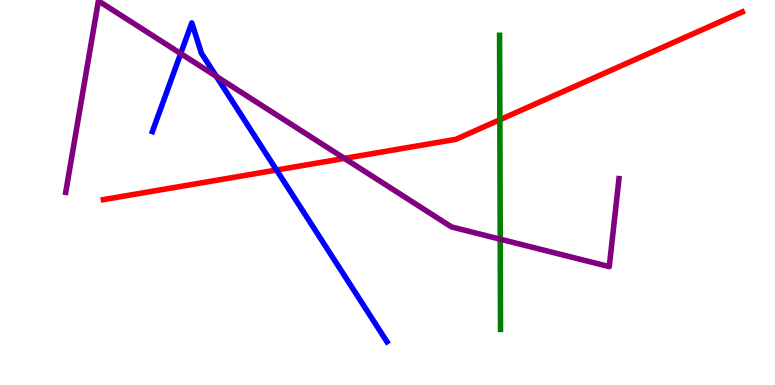[{'lines': ['blue', 'red'], 'intersections': [{'x': 3.57, 'y': 5.58}]}, {'lines': ['green', 'red'], 'intersections': [{'x': 6.45, 'y': 6.89}]}, {'lines': ['purple', 'red'], 'intersections': [{'x': 4.44, 'y': 5.89}]}, {'lines': ['blue', 'green'], 'intersections': []}, {'lines': ['blue', 'purple'], 'intersections': [{'x': 2.33, 'y': 8.61}, {'x': 2.79, 'y': 8.02}]}, {'lines': ['green', 'purple'], 'intersections': [{'x': 6.45, 'y': 3.79}]}]